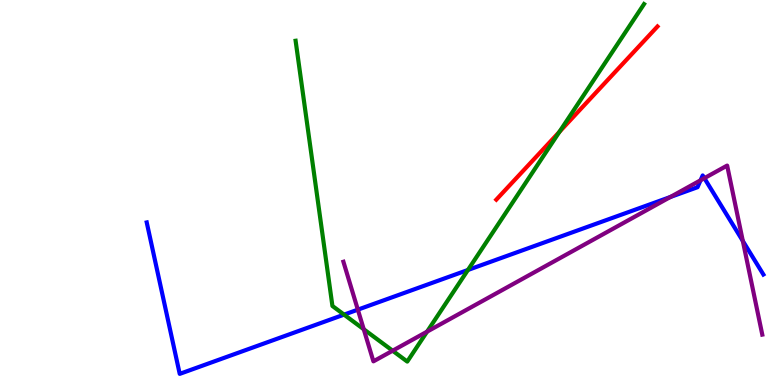[{'lines': ['blue', 'red'], 'intersections': []}, {'lines': ['green', 'red'], 'intersections': [{'x': 7.22, 'y': 6.58}]}, {'lines': ['purple', 'red'], 'intersections': []}, {'lines': ['blue', 'green'], 'intersections': [{'x': 4.44, 'y': 1.83}, {'x': 6.04, 'y': 2.99}]}, {'lines': ['blue', 'purple'], 'intersections': [{'x': 4.62, 'y': 1.96}, {'x': 8.65, 'y': 4.88}, {'x': 9.04, 'y': 5.32}, {'x': 9.09, 'y': 5.37}, {'x': 9.58, 'y': 3.74}]}, {'lines': ['green', 'purple'], 'intersections': [{'x': 4.69, 'y': 1.45}, {'x': 5.07, 'y': 0.891}, {'x': 5.51, 'y': 1.39}]}]